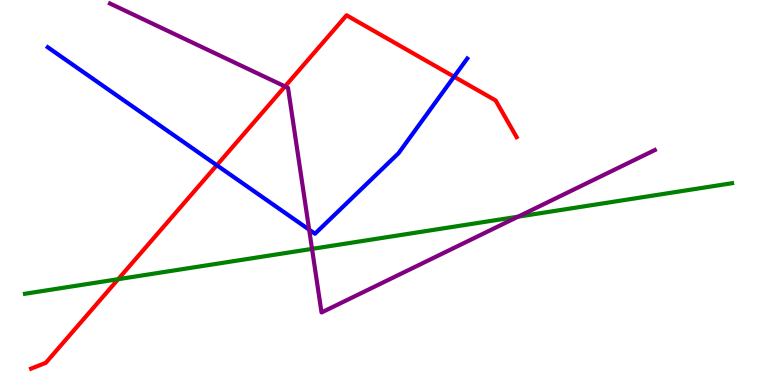[{'lines': ['blue', 'red'], 'intersections': [{'x': 2.8, 'y': 5.71}, {'x': 5.86, 'y': 8.01}]}, {'lines': ['green', 'red'], 'intersections': [{'x': 1.52, 'y': 2.75}]}, {'lines': ['purple', 'red'], 'intersections': [{'x': 3.68, 'y': 7.76}]}, {'lines': ['blue', 'green'], 'intersections': []}, {'lines': ['blue', 'purple'], 'intersections': [{'x': 3.99, 'y': 4.03}]}, {'lines': ['green', 'purple'], 'intersections': [{'x': 4.03, 'y': 3.54}, {'x': 6.69, 'y': 4.37}]}]